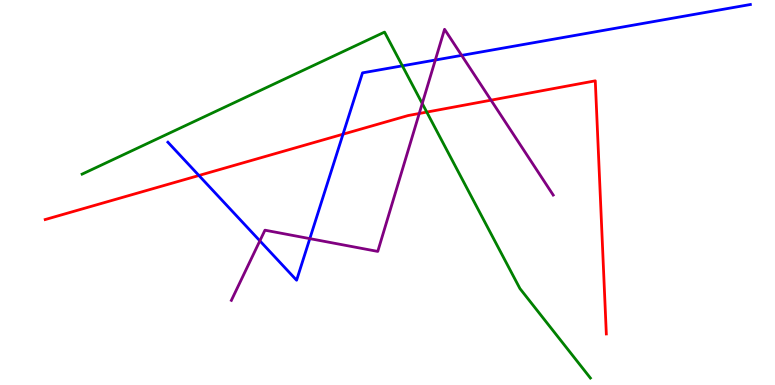[{'lines': ['blue', 'red'], 'intersections': [{'x': 2.57, 'y': 5.44}, {'x': 4.43, 'y': 6.51}]}, {'lines': ['green', 'red'], 'intersections': [{'x': 5.51, 'y': 7.09}]}, {'lines': ['purple', 'red'], 'intersections': [{'x': 5.41, 'y': 7.05}, {'x': 6.34, 'y': 7.4}]}, {'lines': ['blue', 'green'], 'intersections': [{'x': 5.19, 'y': 8.29}]}, {'lines': ['blue', 'purple'], 'intersections': [{'x': 3.35, 'y': 3.74}, {'x': 4.0, 'y': 3.8}, {'x': 5.62, 'y': 8.44}, {'x': 5.96, 'y': 8.56}]}, {'lines': ['green', 'purple'], 'intersections': [{'x': 5.45, 'y': 7.31}]}]